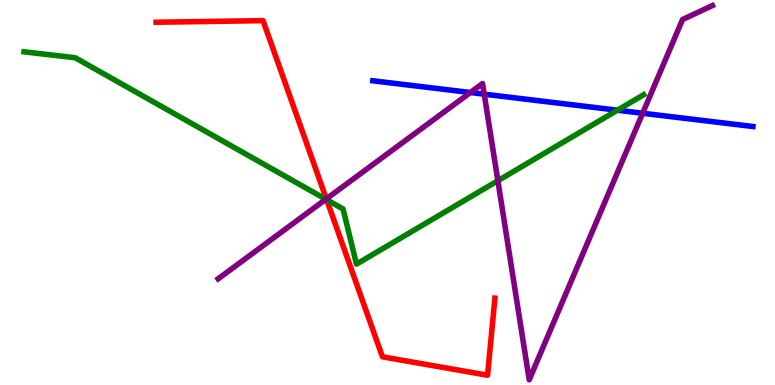[{'lines': ['blue', 'red'], 'intersections': []}, {'lines': ['green', 'red'], 'intersections': [{'x': 4.21, 'y': 4.81}]}, {'lines': ['purple', 'red'], 'intersections': [{'x': 4.21, 'y': 4.83}]}, {'lines': ['blue', 'green'], 'intersections': [{'x': 7.97, 'y': 7.14}]}, {'lines': ['blue', 'purple'], 'intersections': [{'x': 6.07, 'y': 7.6}, {'x': 6.25, 'y': 7.55}, {'x': 8.29, 'y': 7.06}]}, {'lines': ['green', 'purple'], 'intersections': [{'x': 4.2, 'y': 4.82}, {'x': 6.42, 'y': 5.31}]}]